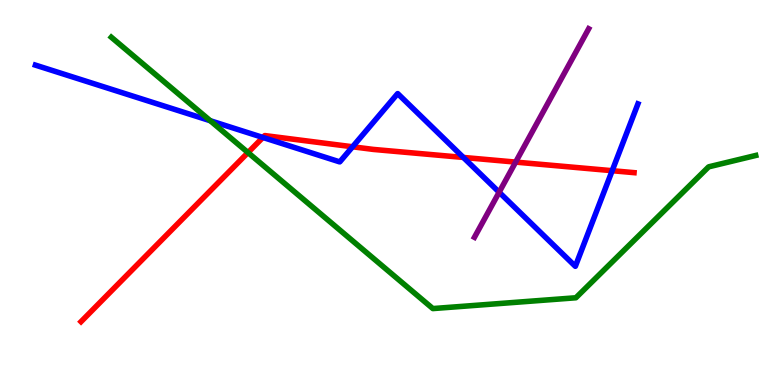[{'lines': ['blue', 'red'], 'intersections': [{'x': 3.39, 'y': 6.43}, {'x': 4.55, 'y': 6.19}, {'x': 5.98, 'y': 5.91}, {'x': 7.9, 'y': 5.57}]}, {'lines': ['green', 'red'], 'intersections': [{'x': 3.2, 'y': 6.04}]}, {'lines': ['purple', 'red'], 'intersections': [{'x': 6.65, 'y': 5.79}]}, {'lines': ['blue', 'green'], 'intersections': [{'x': 2.71, 'y': 6.86}]}, {'lines': ['blue', 'purple'], 'intersections': [{'x': 6.44, 'y': 5.01}]}, {'lines': ['green', 'purple'], 'intersections': []}]